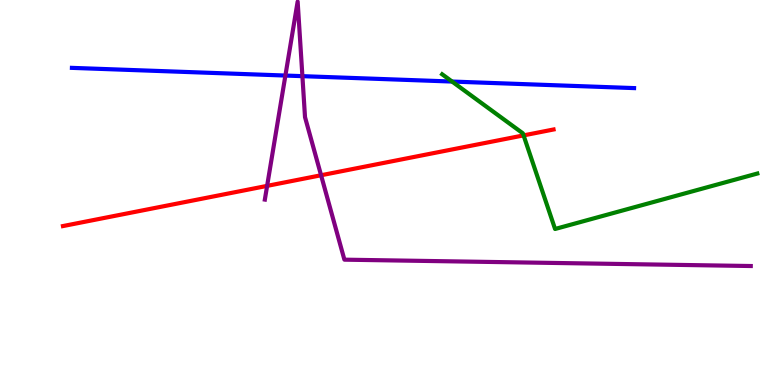[{'lines': ['blue', 'red'], 'intersections': []}, {'lines': ['green', 'red'], 'intersections': [{'x': 6.76, 'y': 6.48}]}, {'lines': ['purple', 'red'], 'intersections': [{'x': 3.45, 'y': 5.17}, {'x': 4.14, 'y': 5.45}]}, {'lines': ['blue', 'green'], 'intersections': [{'x': 5.83, 'y': 7.88}]}, {'lines': ['blue', 'purple'], 'intersections': [{'x': 3.68, 'y': 8.04}, {'x': 3.9, 'y': 8.02}]}, {'lines': ['green', 'purple'], 'intersections': []}]